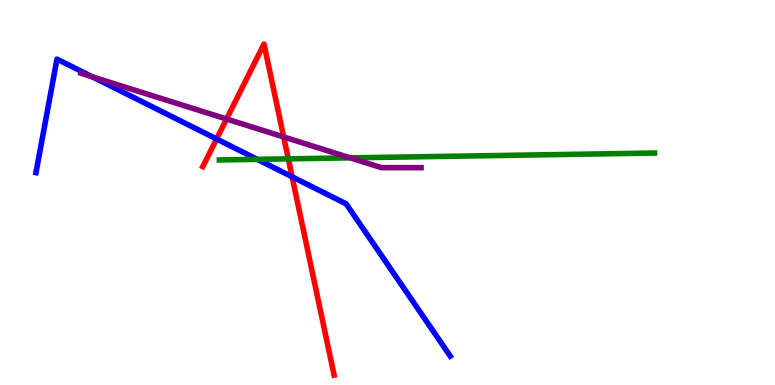[{'lines': ['blue', 'red'], 'intersections': [{'x': 2.79, 'y': 6.39}, {'x': 3.77, 'y': 5.41}]}, {'lines': ['green', 'red'], 'intersections': [{'x': 3.72, 'y': 5.87}]}, {'lines': ['purple', 'red'], 'intersections': [{'x': 2.92, 'y': 6.91}, {'x': 3.66, 'y': 6.44}]}, {'lines': ['blue', 'green'], 'intersections': [{'x': 3.32, 'y': 5.86}]}, {'lines': ['blue', 'purple'], 'intersections': [{'x': 1.19, 'y': 8.0}]}, {'lines': ['green', 'purple'], 'intersections': [{'x': 4.52, 'y': 5.9}]}]